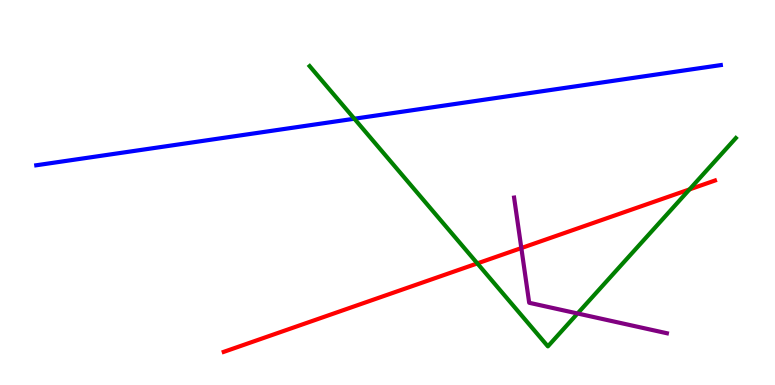[{'lines': ['blue', 'red'], 'intersections': []}, {'lines': ['green', 'red'], 'intersections': [{'x': 6.16, 'y': 3.16}, {'x': 8.9, 'y': 5.08}]}, {'lines': ['purple', 'red'], 'intersections': [{'x': 6.73, 'y': 3.56}]}, {'lines': ['blue', 'green'], 'intersections': [{'x': 4.57, 'y': 6.92}]}, {'lines': ['blue', 'purple'], 'intersections': []}, {'lines': ['green', 'purple'], 'intersections': [{'x': 7.45, 'y': 1.86}]}]